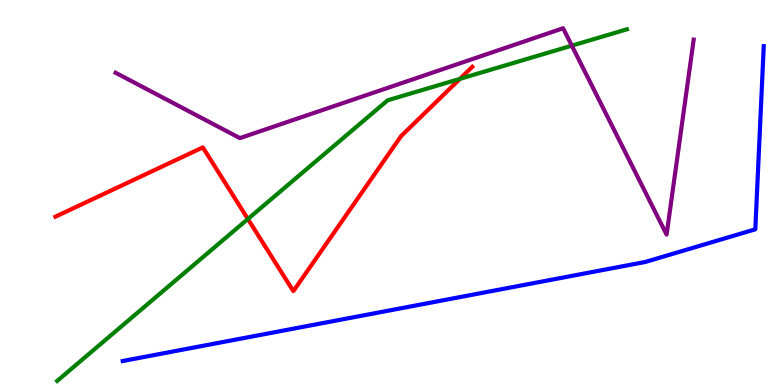[{'lines': ['blue', 'red'], 'intersections': []}, {'lines': ['green', 'red'], 'intersections': [{'x': 3.2, 'y': 4.31}, {'x': 5.93, 'y': 7.95}]}, {'lines': ['purple', 'red'], 'intersections': []}, {'lines': ['blue', 'green'], 'intersections': []}, {'lines': ['blue', 'purple'], 'intersections': []}, {'lines': ['green', 'purple'], 'intersections': [{'x': 7.38, 'y': 8.81}]}]